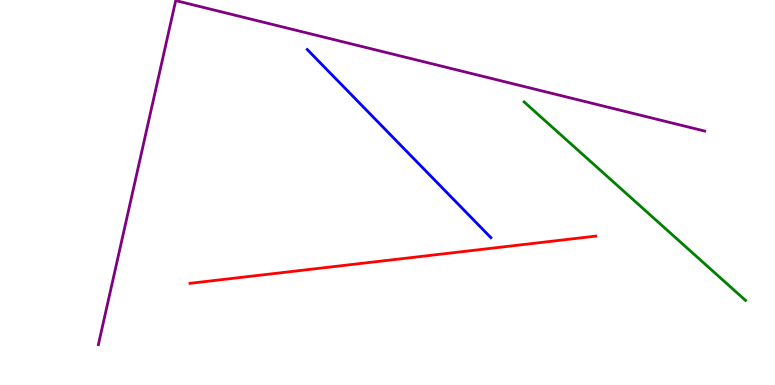[{'lines': ['blue', 'red'], 'intersections': []}, {'lines': ['green', 'red'], 'intersections': []}, {'lines': ['purple', 'red'], 'intersections': []}, {'lines': ['blue', 'green'], 'intersections': []}, {'lines': ['blue', 'purple'], 'intersections': []}, {'lines': ['green', 'purple'], 'intersections': []}]